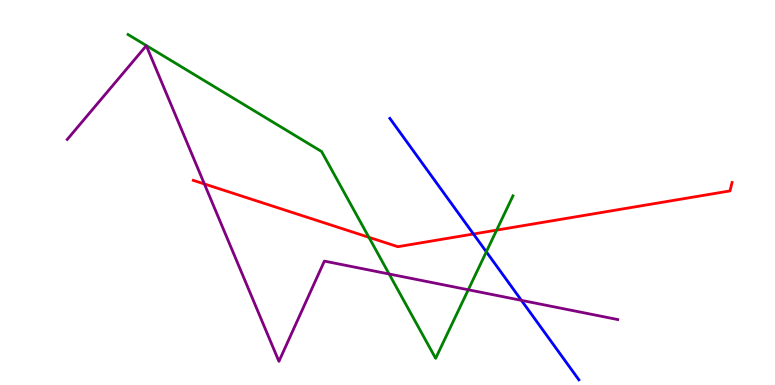[{'lines': ['blue', 'red'], 'intersections': [{'x': 6.11, 'y': 3.92}]}, {'lines': ['green', 'red'], 'intersections': [{'x': 4.76, 'y': 3.84}, {'x': 6.41, 'y': 4.02}]}, {'lines': ['purple', 'red'], 'intersections': [{'x': 2.64, 'y': 5.22}]}, {'lines': ['blue', 'green'], 'intersections': [{'x': 6.28, 'y': 3.46}]}, {'lines': ['blue', 'purple'], 'intersections': [{'x': 6.73, 'y': 2.2}]}, {'lines': ['green', 'purple'], 'intersections': [{'x': 5.02, 'y': 2.88}, {'x': 6.04, 'y': 2.47}]}]